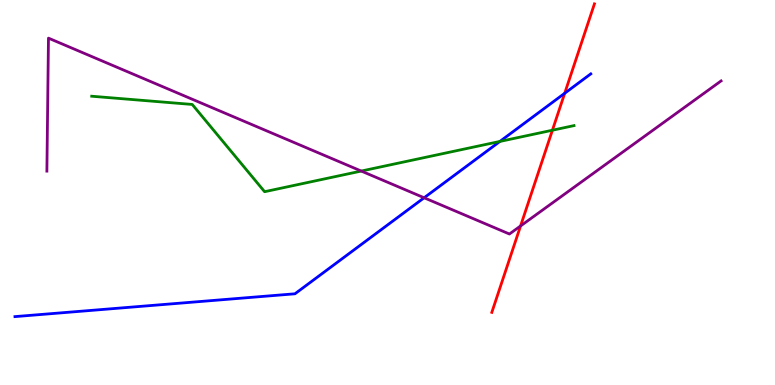[{'lines': ['blue', 'red'], 'intersections': [{'x': 7.29, 'y': 7.58}]}, {'lines': ['green', 'red'], 'intersections': [{'x': 7.13, 'y': 6.62}]}, {'lines': ['purple', 'red'], 'intersections': [{'x': 6.72, 'y': 4.13}]}, {'lines': ['blue', 'green'], 'intersections': [{'x': 6.45, 'y': 6.33}]}, {'lines': ['blue', 'purple'], 'intersections': [{'x': 5.47, 'y': 4.86}]}, {'lines': ['green', 'purple'], 'intersections': [{'x': 4.66, 'y': 5.56}]}]